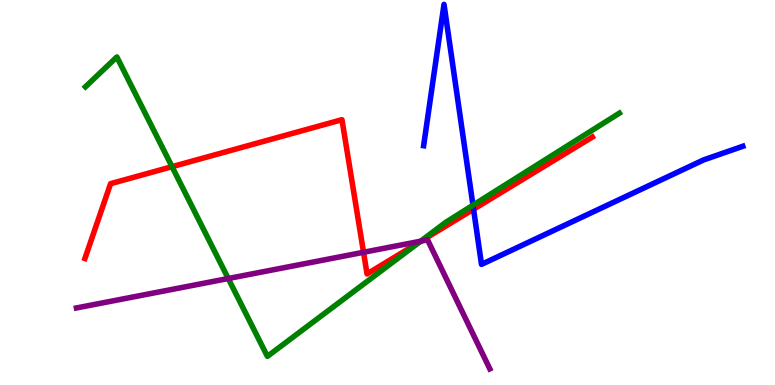[{'lines': ['blue', 'red'], 'intersections': [{'x': 6.11, 'y': 4.57}]}, {'lines': ['green', 'red'], 'intersections': [{'x': 2.22, 'y': 5.67}, {'x': 5.41, 'y': 3.71}]}, {'lines': ['purple', 'red'], 'intersections': [{'x': 4.69, 'y': 3.45}, {'x': 5.43, 'y': 3.74}]}, {'lines': ['blue', 'green'], 'intersections': [{'x': 6.1, 'y': 4.67}]}, {'lines': ['blue', 'purple'], 'intersections': []}, {'lines': ['green', 'purple'], 'intersections': [{'x': 2.95, 'y': 2.77}, {'x': 5.43, 'y': 3.74}]}]